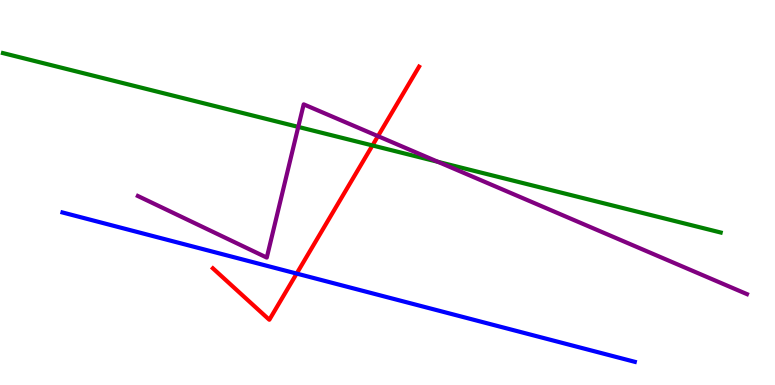[{'lines': ['blue', 'red'], 'intersections': [{'x': 3.83, 'y': 2.89}]}, {'lines': ['green', 'red'], 'intersections': [{'x': 4.81, 'y': 6.22}]}, {'lines': ['purple', 'red'], 'intersections': [{'x': 4.88, 'y': 6.46}]}, {'lines': ['blue', 'green'], 'intersections': []}, {'lines': ['blue', 'purple'], 'intersections': []}, {'lines': ['green', 'purple'], 'intersections': [{'x': 3.85, 'y': 6.7}, {'x': 5.65, 'y': 5.8}]}]